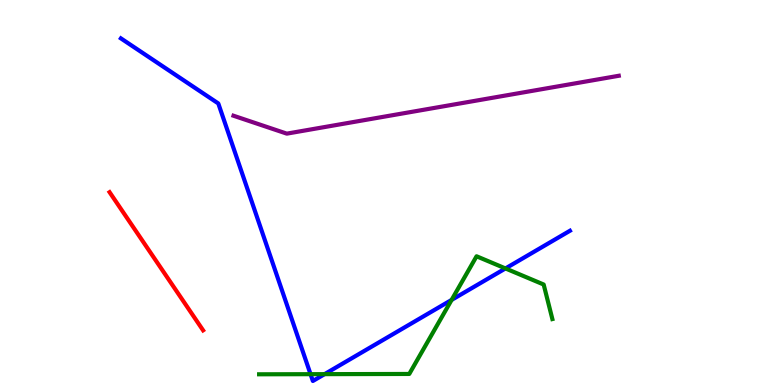[{'lines': ['blue', 'red'], 'intersections': []}, {'lines': ['green', 'red'], 'intersections': []}, {'lines': ['purple', 'red'], 'intersections': []}, {'lines': ['blue', 'green'], 'intersections': [{'x': 4.01, 'y': 0.281}, {'x': 4.19, 'y': 0.282}, {'x': 5.83, 'y': 2.21}, {'x': 6.52, 'y': 3.03}]}, {'lines': ['blue', 'purple'], 'intersections': []}, {'lines': ['green', 'purple'], 'intersections': []}]